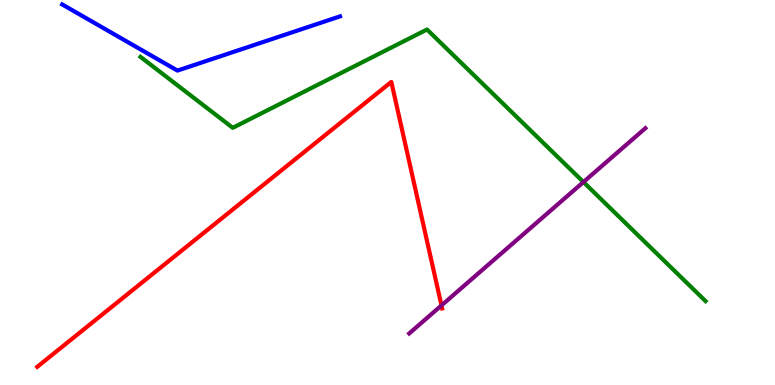[{'lines': ['blue', 'red'], 'intersections': []}, {'lines': ['green', 'red'], 'intersections': []}, {'lines': ['purple', 'red'], 'intersections': [{'x': 5.7, 'y': 2.07}]}, {'lines': ['blue', 'green'], 'intersections': []}, {'lines': ['blue', 'purple'], 'intersections': []}, {'lines': ['green', 'purple'], 'intersections': [{'x': 7.53, 'y': 5.27}]}]